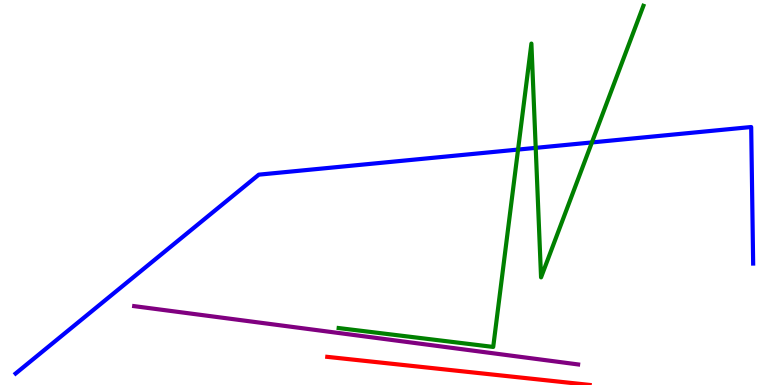[{'lines': ['blue', 'red'], 'intersections': []}, {'lines': ['green', 'red'], 'intersections': []}, {'lines': ['purple', 'red'], 'intersections': []}, {'lines': ['blue', 'green'], 'intersections': [{'x': 6.68, 'y': 6.11}, {'x': 6.91, 'y': 6.16}, {'x': 7.64, 'y': 6.3}]}, {'lines': ['blue', 'purple'], 'intersections': []}, {'lines': ['green', 'purple'], 'intersections': []}]